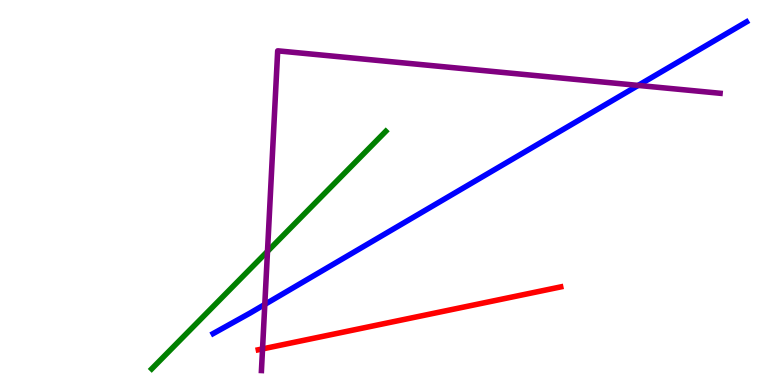[{'lines': ['blue', 'red'], 'intersections': []}, {'lines': ['green', 'red'], 'intersections': []}, {'lines': ['purple', 'red'], 'intersections': [{'x': 3.39, 'y': 0.938}]}, {'lines': ['blue', 'green'], 'intersections': []}, {'lines': ['blue', 'purple'], 'intersections': [{'x': 3.42, 'y': 2.09}, {'x': 8.23, 'y': 7.78}]}, {'lines': ['green', 'purple'], 'intersections': [{'x': 3.45, 'y': 3.47}]}]